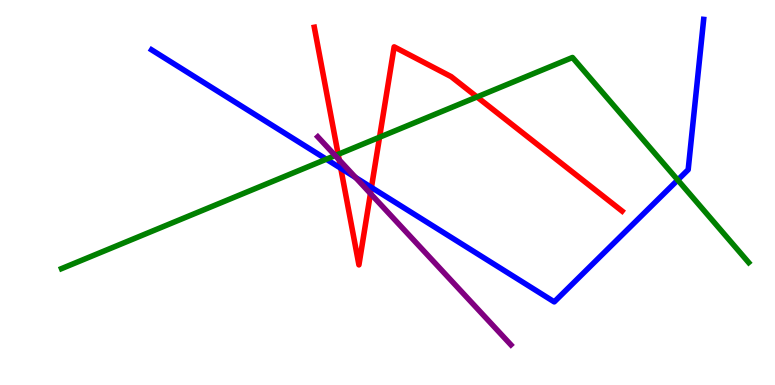[{'lines': ['blue', 'red'], 'intersections': [{'x': 4.4, 'y': 5.63}, {'x': 4.79, 'y': 5.13}]}, {'lines': ['green', 'red'], 'intersections': [{'x': 4.36, 'y': 5.99}, {'x': 4.9, 'y': 6.44}, {'x': 6.15, 'y': 7.48}]}, {'lines': ['purple', 'red'], 'intersections': [{'x': 4.38, 'y': 5.85}, {'x': 4.78, 'y': 4.97}]}, {'lines': ['blue', 'green'], 'intersections': [{'x': 4.21, 'y': 5.86}, {'x': 8.75, 'y': 5.32}]}, {'lines': ['blue', 'purple'], 'intersections': [{'x': 4.59, 'y': 5.39}]}, {'lines': ['green', 'purple'], 'intersections': [{'x': 4.32, 'y': 5.96}]}]